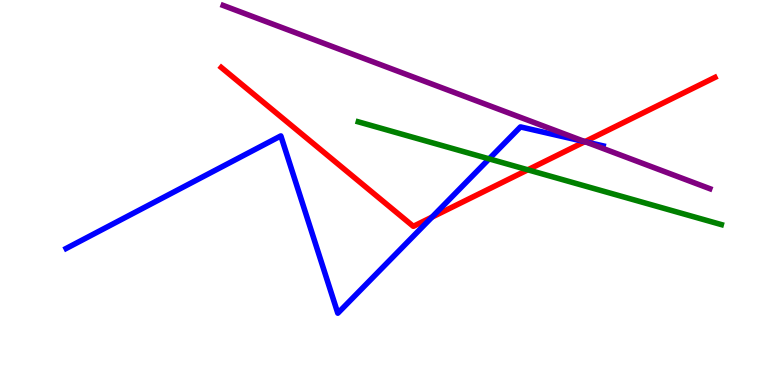[{'lines': ['blue', 'red'], 'intersections': [{'x': 5.57, 'y': 4.36}, {'x': 7.55, 'y': 6.32}]}, {'lines': ['green', 'red'], 'intersections': [{'x': 6.81, 'y': 5.59}]}, {'lines': ['purple', 'red'], 'intersections': [{'x': 7.55, 'y': 6.32}]}, {'lines': ['blue', 'green'], 'intersections': [{'x': 6.31, 'y': 5.87}]}, {'lines': ['blue', 'purple'], 'intersections': [{'x': 7.55, 'y': 6.32}]}, {'lines': ['green', 'purple'], 'intersections': []}]